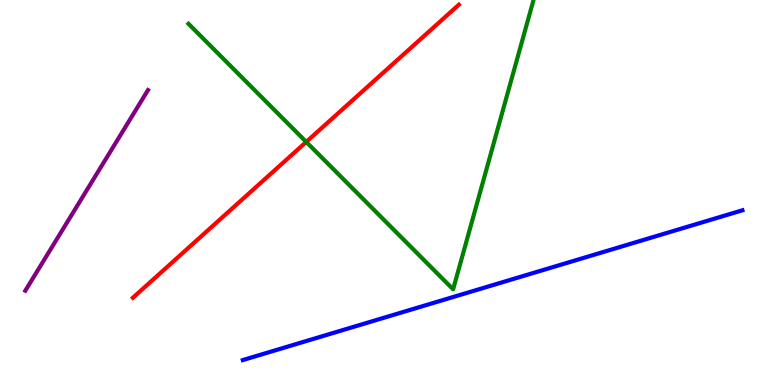[{'lines': ['blue', 'red'], 'intersections': []}, {'lines': ['green', 'red'], 'intersections': [{'x': 3.95, 'y': 6.31}]}, {'lines': ['purple', 'red'], 'intersections': []}, {'lines': ['blue', 'green'], 'intersections': []}, {'lines': ['blue', 'purple'], 'intersections': []}, {'lines': ['green', 'purple'], 'intersections': []}]